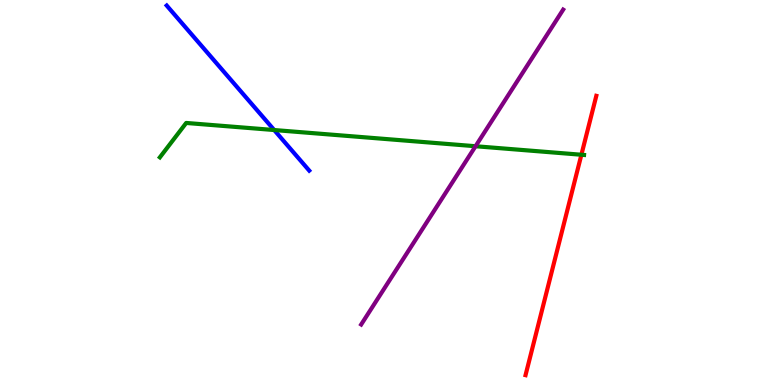[{'lines': ['blue', 'red'], 'intersections': []}, {'lines': ['green', 'red'], 'intersections': [{'x': 7.5, 'y': 5.98}]}, {'lines': ['purple', 'red'], 'intersections': []}, {'lines': ['blue', 'green'], 'intersections': [{'x': 3.54, 'y': 6.62}]}, {'lines': ['blue', 'purple'], 'intersections': []}, {'lines': ['green', 'purple'], 'intersections': [{'x': 6.14, 'y': 6.2}]}]